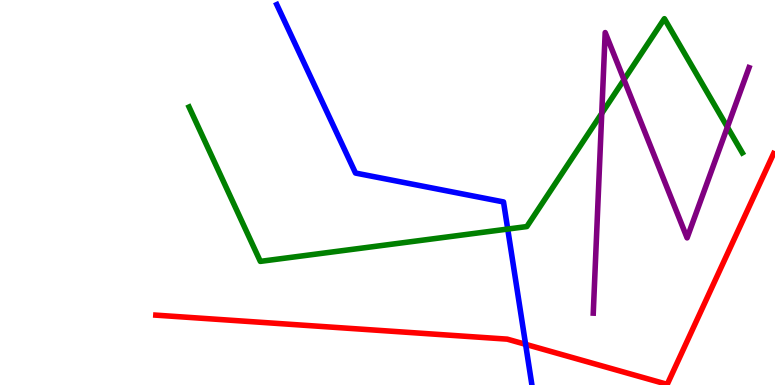[{'lines': ['blue', 'red'], 'intersections': [{'x': 6.78, 'y': 1.06}]}, {'lines': ['green', 'red'], 'intersections': []}, {'lines': ['purple', 'red'], 'intersections': []}, {'lines': ['blue', 'green'], 'intersections': [{'x': 6.55, 'y': 4.05}]}, {'lines': ['blue', 'purple'], 'intersections': []}, {'lines': ['green', 'purple'], 'intersections': [{'x': 7.76, 'y': 7.06}, {'x': 8.05, 'y': 7.93}, {'x': 9.39, 'y': 6.7}]}]